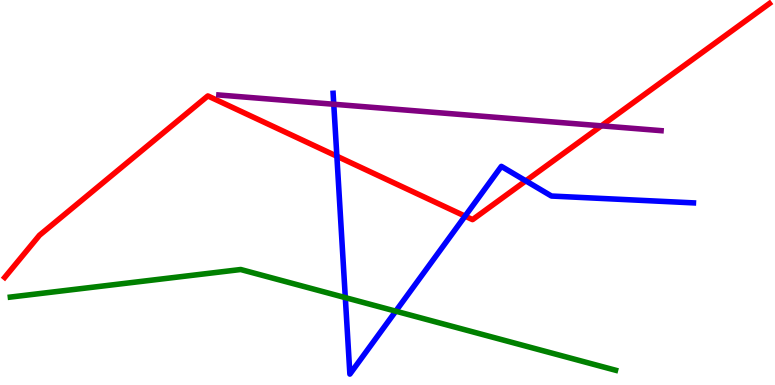[{'lines': ['blue', 'red'], 'intersections': [{'x': 4.35, 'y': 5.94}, {'x': 6.0, 'y': 4.39}, {'x': 6.78, 'y': 5.3}]}, {'lines': ['green', 'red'], 'intersections': []}, {'lines': ['purple', 'red'], 'intersections': [{'x': 7.76, 'y': 6.73}]}, {'lines': ['blue', 'green'], 'intersections': [{'x': 4.46, 'y': 2.27}, {'x': 5.11, 'y': 1.92}]}, {'lines': ['blue', 'purple'], 'intersections': [{'x': 4.31, 'y': 7.29}]}, {'lines': ['green', 'purple'], 'intersections': []}]